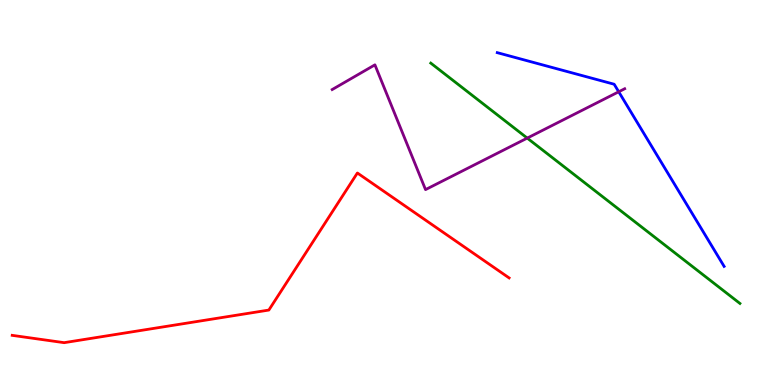[{'lines': ['blue', 'red'], 'intersections': []}, {'lines': ['green', 'red'], 'intersections': []}, {'lines': ['purple', 'red'], 'intersections': []}, {'lines': ['blue', 'green'], 'intersections': []}, {'lines': ['blue', 'purple'], 'intersections': [{'x': 7.98, 'y': 7.62}]}, {'lines': ['green', 'purple'], 'intersections': [{'x': 6.8, 'y': 6.41}]}]